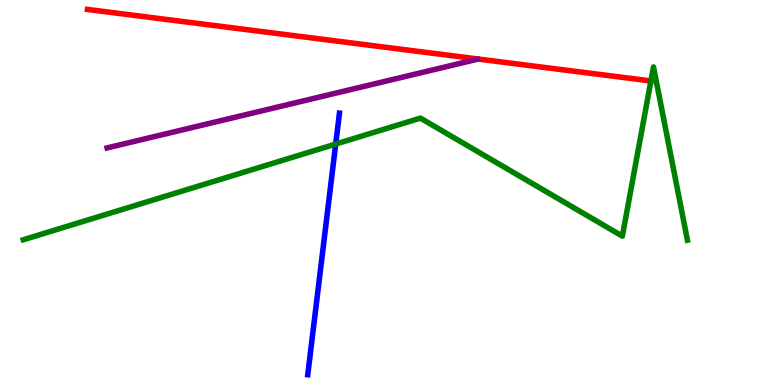[{'lines': ['blue', 'red'], 'intersections': []}, {'lines': ['green', 'red'], 'intersections': [{'x': 8.4, 'y': 7.9}]}, {'lines': ['purple', 'red'], 'intersections': []}, {'lines': ['blue', 'green'], 'intersections': [{'x': 4.33, 'y': 6.26}]}, {'lines': ['blue', 'purple'], 'intersections': []}, {'lines': ['green', 'purple'], 'intersections': []}]